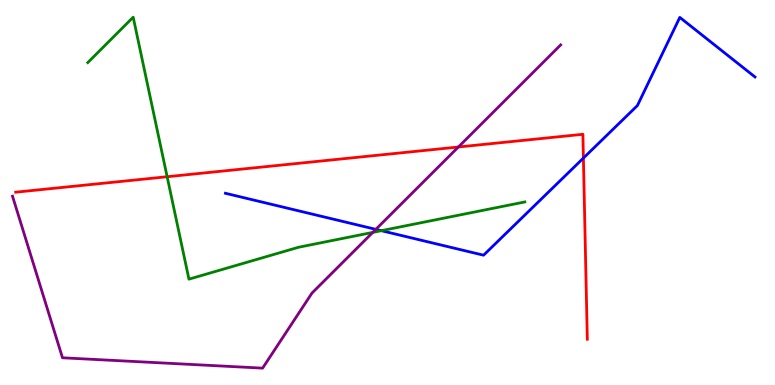[{'lines': ['blue', 'red'], 'intersections': [{'x': 7.53, 'y': 5.89}]}, {'lines': ['green', 'red'], 'intersections': [{'x': 2.16, 'y': 5.41}]}, {'lines': ['purple', 'red'], 'intersections': [{'x': 5.91, 'y': 6.18}]}, {'lines': ['blue', 'green'], 'intersections': [{'x': 4.92, 'y': 4.01}]}, {'lines': ['blue', 'purple'], 'intersections': [{'x': 4.85, 'y': 4.04}]}, {'lines': ['green', 'purple'], 'intersections': [{'x': 4.81, 'y': 3.96}]}]